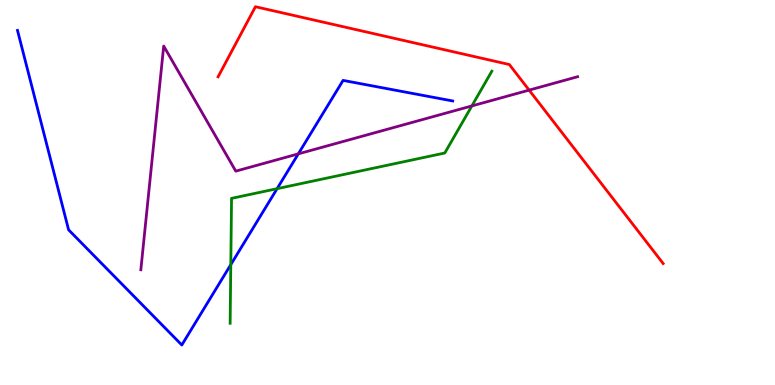[{'lines': ['blue', 'red'], 'intersections': []}, {'lines': ['green', 'red'], 'intersections': []}, {'lines': ['purple', 'red'], 'intersections': [{'x': 6.83, 'y': 7.66}]}, {'lines': ['blue', 'green'], 'intersections': [{'x': 2.98, 'y': 3.13}, {'x': 3.58, 'y': 5.1}]}, {'lines': ['blue', 'purple'], 'intersections': [{'x': 3.85, 'y': 6.0}]}, {'lines': ['green', 'purple'], 'intersections': [{'x': 6.09, 'y': 7.25}]}]